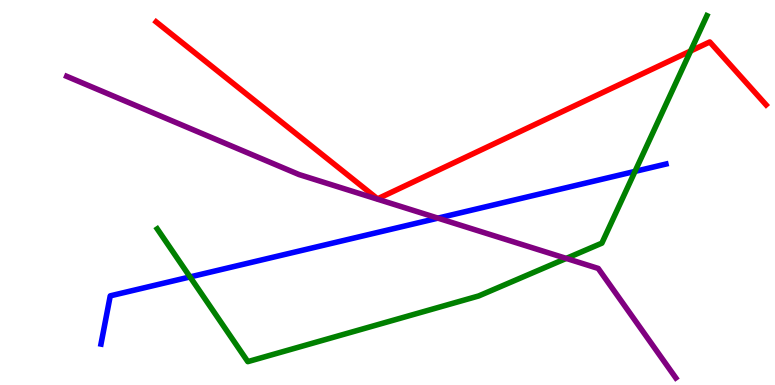[{'lines': ['blue', 'red'], 'intersections': []}, {'lines': ['green', 'red'], 'intersections': [{'x': 8.91, 'y': 8.67}]}, {'lines': ['purple', 'red'], 'intersections': []}, {'lines': ['blue', 'green'], 'intersections': [{'x': 2.45, 'y': 2.81}, {'x': 8.19, 'y': 5.55}]}, {'lines': ['blue', 'purple'], 'intersections': [{'x': 5.65, 'y': 4.33}]}, {'lines': ['green', 'purple'], 'intersections': [{'x': 7.31, 'y': 3.29}]}]